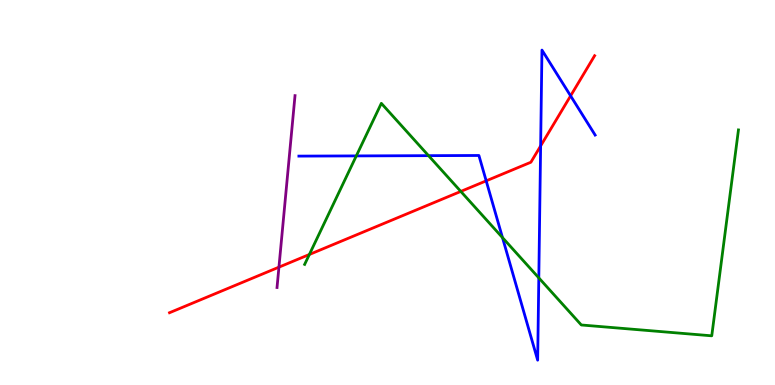[{'lines': ['blue', 'red'], 'intersections': [{'x': 6.27, 'y': 5.3}, {'x': 6.98, 'y': 6.21}, {'x': 7.36, 'y': 7.51}]}, {'lines': ['green', 'red'], 'intersections': [{'x': 3.99, 'y': 3.39}, {'x': 5.95, 'y': 5.03}]}, {'lines': ['purple', 'red'], 'intersections': [{'x': 3.6, 'y': 3.06}]}, {'lines': ['blue', 'green'], 'intersections': [{'x': 4.6, 'y': 5.95}, {'x': 5.53, 'y': 5.96}, {'x': 6.48, 'y': 3.83}, {'x': 6.95, 'y': 2.78}]}, {'lines': ['blue', 'purple'], 'intersections': []}, {'lines': ['green', 'purple'], 'intersections': []}]